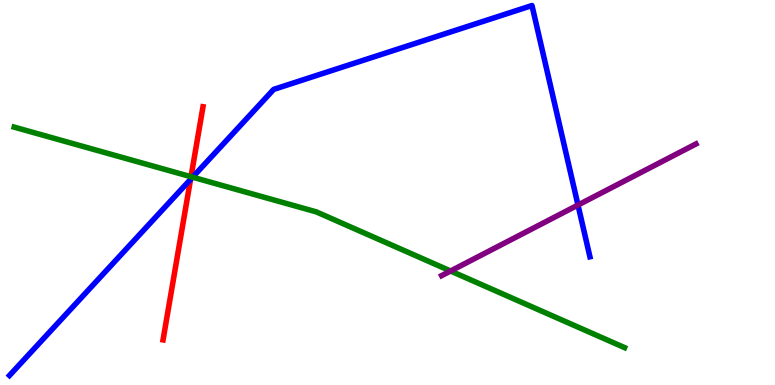[{'lines': ['blue', 'red'], 'intersections': [{'x': 2.46, 'y': 5.34}]}, {'lines': ['green', 'red'], 'intersections': [{'x': 2.46, 'y': 5.41}]}, {'lines': ['purple', 'red'], 'intersections': []}, {'lines': ['blue', 'green'], 'intersections': [{'x': 2.49, 'y': 5.4}]}, {'lines': ['blue', 'purple'], 'intersections': [{'x': 7.46, 'y': 4.67}]}, {'lines': ['green', 'purple'], 'intersections': [{'x': 5.81, 'y': 2.96}]}]